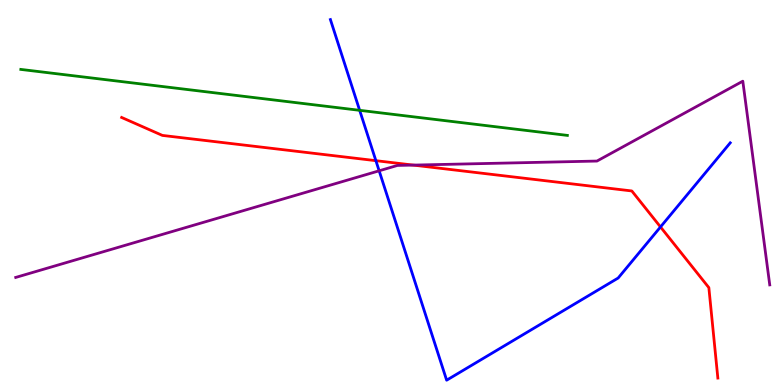[{'lines': ['blue', 'red'], 'intersections': [{'x': 4.85, 'y': 5.83}, {'x': 8.52, 'y': 4.11}]}, {'lines': ['green', 'red'], 'intersections': []}, {'lines': ['purple', 'red'], 'intersections': [{'x': 5.33, 'y': 5.71}]}, {'lines': ['blue', 'green'], 'intersections': [{'x': 4.64, 'y': 7.13}]}, {'lines': ['blue', 'purple'], 'intersections': [{'x': 4.89, 'y': 5.56}]}, {'lines': ['green', 'purple'], 'intersections': []}]